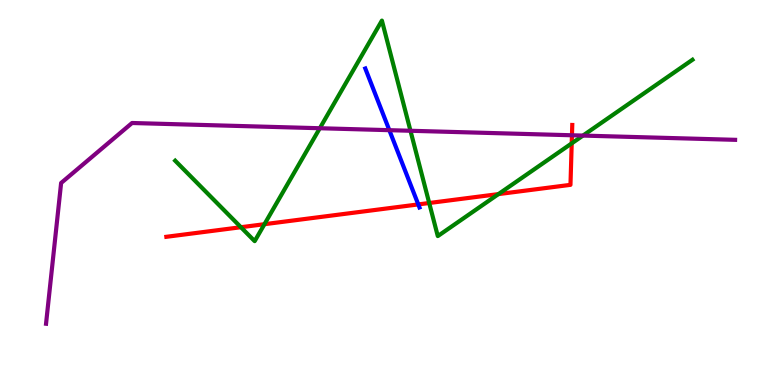[{'lines': ['blue', 'red'], 'intersections': [{'x': 5.4, 'y': 4.69}]}, {'lines': ['green', 'red'], 'intersections': [{'x': 3.11, 'y': 4.1}, {'x': 3.41, 'y': 4.18}, {'x': 5.54, 'y': 4.73}, {'x': 6.43, 'y': 4.96}, {'x': 7.38, 'y': 6.28}]}, {'lines': ['purple', 'red'], 'intersections': [{'x': 7.38, 'y': 6.49}]}, {'lines': ['blue', 'green'], 'intersections': []}, {'lines': ['blue', 'purple'], 'intersections': [{'x': 5.02, 'y': 6.62}]}, {'lines': ['green', 'purple'], 'intersections': [{'x': 4.13, 'y': 6.67}, {'x': 5.3, 'y': 6.6}, {'x': 7.52, 'y': 6.48}]}]